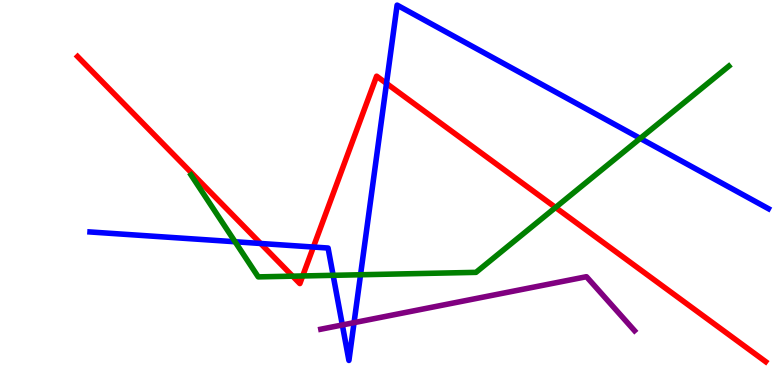[{'lines': ['blue', 'red'], 'intersections': [{'x': 3.36, 'y': 3.68}, {'x': 4.04, 'y': 3.58}, {'x': 4.99, 'y': 7.83}]}, {'lines': ['green', 'red'], 'intersections': [{'x': 3.78, 'y': 2.83}, {'x': 3.91, 'y': 2.83}, {'x': 7.17, 'y': 4.61}]}, {'lines': ['purple', 'red'], 'intersections': []}, {'lines': ['blue', 'green'], 'intersections': [{'x': 3.03, 'y': 3.72}, {'x': 4.3, 'y': 2.85}, {'x': 4.65, 'y': 2.86}, {'x': 8.26, 'y': 6.41}]}, {'lines': ['blue', 'purple'], 'intersections': [{'x': 4.42, 'y': 1.56}, {'x': 4.57, 'y': 1.62}]}, {'lines': ['green', 'purple'], 'intersections': []}]